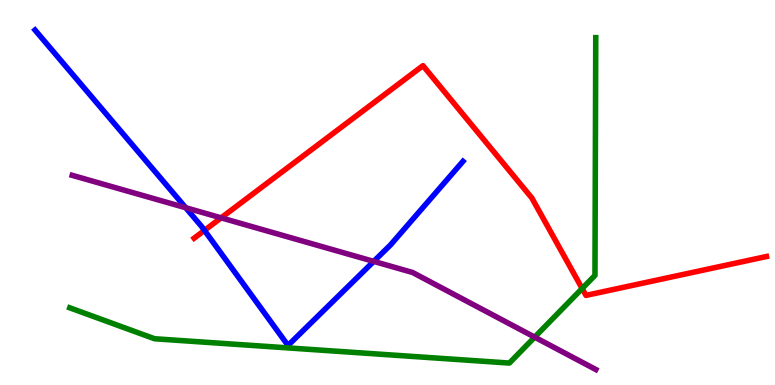[{'lines': ['blue', 'red'], 'intersections': [{'x': 2.64, 'y': 4.02}]}, {'lines': ['green', 'red'], 'intersections': [{'x': 7.51, 'y': 2.51}]}, {'lines': ['purple', 'red'], 'intersections': [{'x': 2.85, 'y': 4.34}]}, {'lines': ['blue', 'green'], 'intersections': []}, {'lines': ['blue', 'purple'], 'intersections': [{'x': 2.4, 'y': 4.6}, {'x': 4.82, 'y': 3.21}]}, {'lines': ['green', 'purple'], 'intersections': [{'x': 6.9, 'y': 1.24}]}]